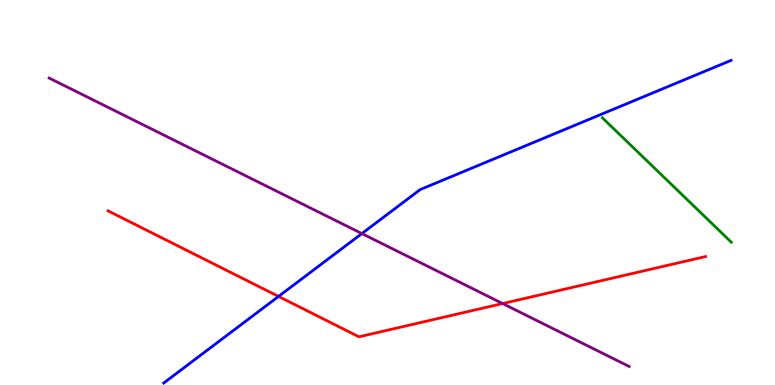[{'lines': ['blue', 'red'], 'intersections': [{'x': 3.59, 'y': 2.3}]}, {'lines': ['green', 'red'], 'intersections': []}, {'lines': ['purple', 'red'], 'intersections': [{'x': 6.49, 'y': 2.12}]}, {'lines': ['blue', 'green'], 'intersections': []}, {'lines': ['blue', 'purple'], 'intersections': [{'x': 4.67, 'y': 3.93}]}, {'lines': ['green', 'purple'], 'intersections': []}]